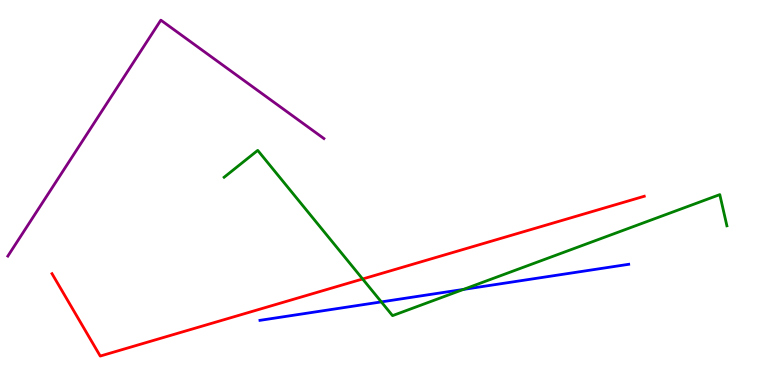[{'lines': ['blue', 'red'], 'intersections': []}, {'lines': ['green', 'red'], 'intersections': [{'x': 4.68, 'y': 2.75}]}, {'lines': ['purple', 'red'], 'intersections': []}, {'lines': ['blue', 'green'], 'intersections': [{'x': 4.92, 'y': 2.16}, {'x': 5.98, 'y': 2.48}]}, {'lines': ['blue', 'purple'], 'intersections': []}, {'lines': ['green', 'purple'], 'intersections': []}]